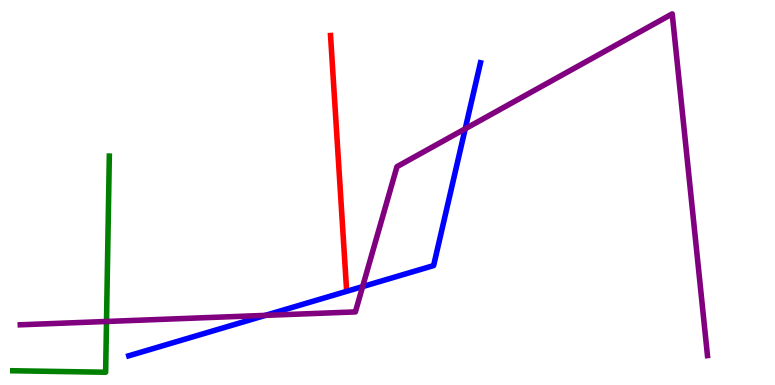[{'lines': ['blue', 'red'], 'intersections': []}, {'lines': ['green', 'red'], 'intersections': []}, {'lines': ['purple', 'red'], 'intersections': []}, {'lines': ['blue', 'green'], 'intersections': []}, {'lines': ['blue', 'purple'], 'intersections': [{'x': 3.42, 'y': 1.81}, {'x': 4.68, 'y': 2.56}, {'x': 6.0, 'y': 6.65}]}, {'lines': ['green', 'purple'], 'intersections': [{'x': 1.37, 'y': 1.65}]}]